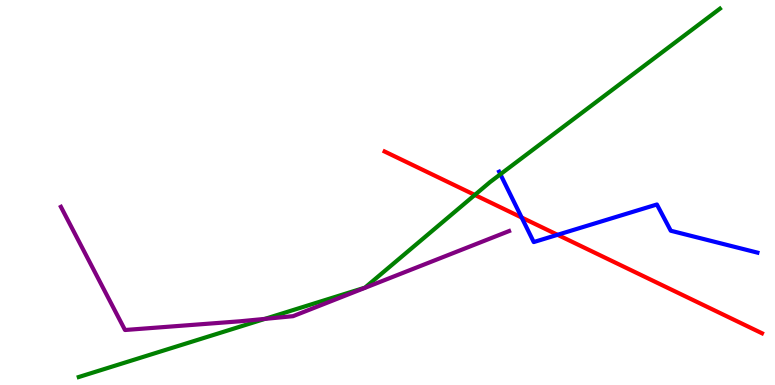[{'lines': ['blue', 'red'], 'intersections': [{'x': 6.73, 'y': 4.35}, {'x': 7.19, 'y': 3.9}]}, {'lines': ['green', 'red'], 'intersections': [{'x': 6.13, 'y': 4.94}]}, {'lines': ['purple', 'red'], 'intersections': []}, {'lines': ['blue', 'green'], 'intersections': [{'x': 6.46, 'y': 5.47}]}, {'lines': ['blue', 'purple'], 'intersections': []}, {'lines': ['green', 'purple'], 'intersections': [{'x': 3.42, 'y': 1.72}]}]